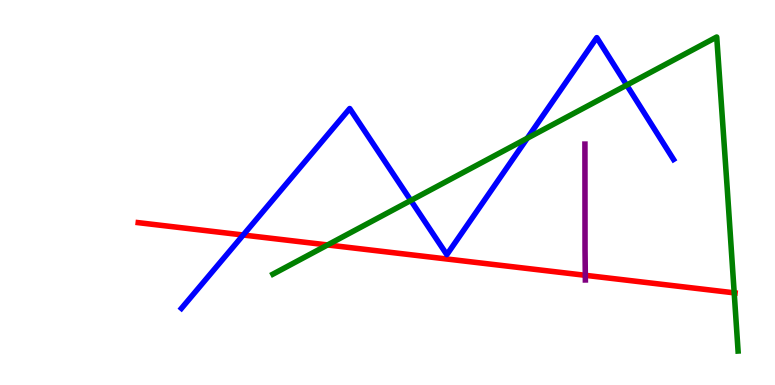[{'lines': ['blue', 'red'], 'intersections': [{'x': 3.14, 'y': 3.9}]}, {'lines': ['green', 'red'], 'intersections': [{'x': 4.23, 'y': 3.64}, {'x': 9.47, 'y': 2.39}]}, {'lines': ['purple', 'red'], 'intersections': [{'x': 7.55, 'y': 2.85}]}, {'lines': ['blue', 'green'], 'intersections': [{'x': 5.3, 'y': 4.79}, {'x': 6.8, 'y': 6.41}, {'x': 8.09, 'y': 7.79}]}, {'lines': ['blue', 'purple'], 'intersections': []}, {'lines': ['green', 'purple'], 'intersections': []}]